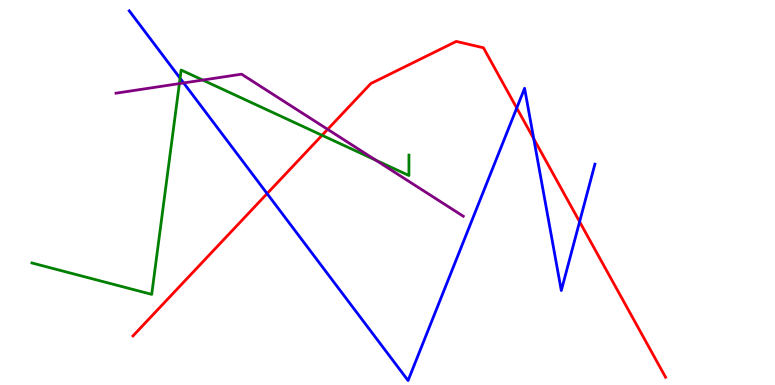[{'lines': ['blue', 'red'], 'intersections': [{'x': 3.45, 'y': 4.97}, {'x': 6.67, 'y': 7.19}, {'x': 6.89, 'y': 6.39}, {'x': 7.48, 'y': 4.24}]}, {'lines': ['green', 'red'], 'intersections': [{'x': 4.16, 'y': 6.49}]}, {'lines': ['purple', 'red'], 'intersections': [{'x': 4.23, 'y': 6.64}]}, {'lines': ['blue', 'green'], 'intersections': [{'x': 2.32, 'y': 7.97}]}, {'lines': ['blue', 'purple'], 'intersections': [{'x': 2.37, 'y': 7.85}]}, {'lines': ['green', 'purple'], 'intersections': [{'x': 2.31, 'y': 7.83}, {'x': 2.62, 'y': 7.92}, {'x': 4.85, 'y': 5.84}]}]